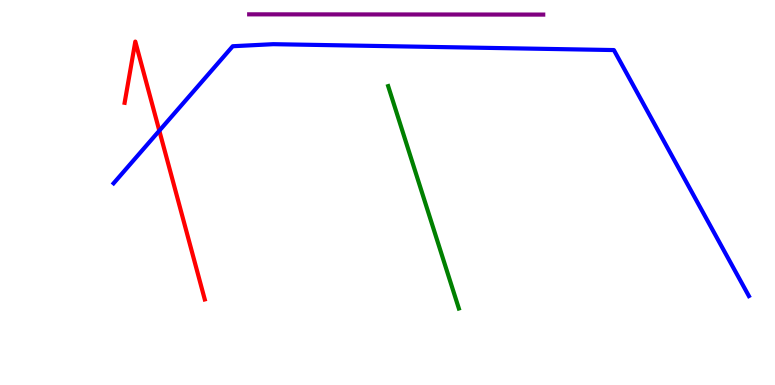[{'lines': ['blue', 'red'], 'intersections': [{'x': 2.06, 'y': 6.61}]}, {'lines': ['green', 'red'], 'intersections': []}, {'lines': ['purple', 'red'], 'intersections': []}, {'lines': ['blue', 'green'], 'intersections': []}, {'lines': ['blue', 'purple'], 'intersections': []}, {'lines': ['green', 'purple'], 'intersections': []}]